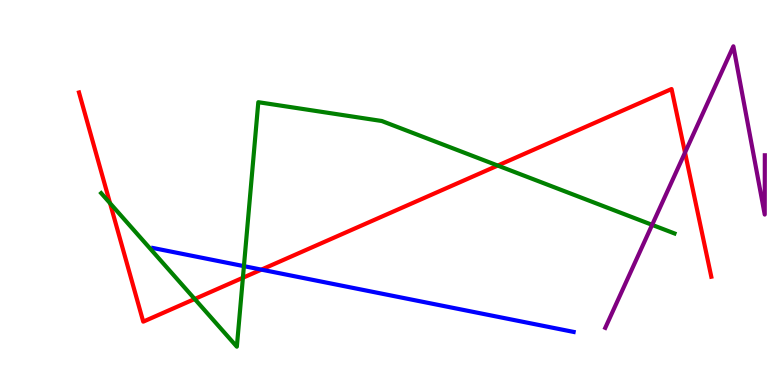[{'lines': ['blue', 'red'], 'intersections': [{'x': 3.37, 'y': 3.0}]}, {'lines': ['green', 'red'], 'intersections': [{'x': 1.42, 'y': 4.72}, {'x': 2.51, 'y': 2.23}, {'x': 3.13, 'y': 2.79}, {'x': 6.42, 'y': 5.7}]}, {'lines': ['purple', 'red'], 'intersections': [{'x': 8.84, 'y': 6.04}]}, {'lines': ['blue', 'green'], 'intersections': [{'x': 3.15, 'y': 3.09}]}, {'lines': ['blue', 'purple'], 'intersections': []}, {'lines': ['green', 'purple'], 'intersections': [{'x': 8.41, 'y': 4.16}]}]